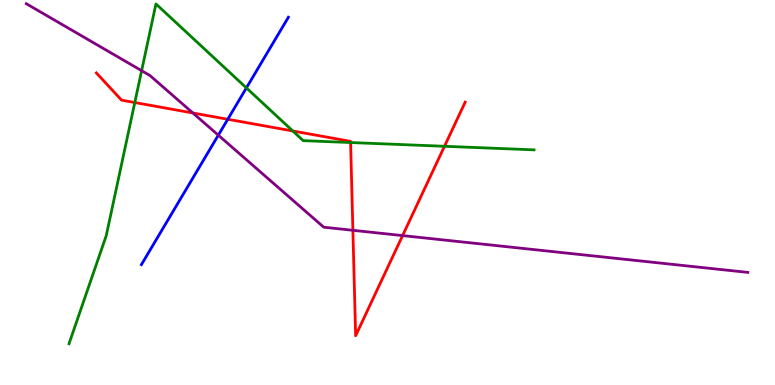[{'lines': ['blue', 'red'], 'intersections': [{'x': 2.94, 'y': 6.9}]}, {'lines': ['green', 'red'], 'intersections': [{'x': 1.74, 'y': 7.34}, {'x': 3.78, 'y': 6.6}, {'x': 4.52, 'y': 6.3}, {'x': 5.74, 'y': 6.2}]}, {'lines': ['purple', 'red'], 'intersections': [{'x': 2.49, 'y': 7.07}, {'x': 4.55, 'y': 4.02}, {'x': 5.19, 'y': 3.88}]}, {'lines': ['blue', 'green'], 'intersections': [{'x': 3.18, 'y': 7.72}]}, {'lines': ['blue', 'purple'], 'intersections': [{'x': 2.82, 'y': 6.49}]}, {'lines': ['green', 'purple'], 'intersections': [{'x': 1.83, 'y': 8.16}]}]